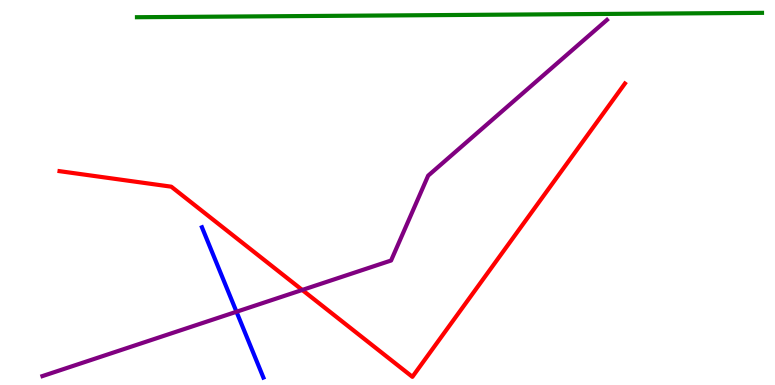[{'lines': ['blue', 'red'], 'intersections': []}, {'lines': ['green', 'red'], 'intersections': []}, {'lines': ['purple', 'red'], 'intersections': [{'x': 3.9, 'y': 2.47}]}, {'lines': ['blue', 'green'], 'intersections': []}, {'lines': ['blue', 'purple'], 'intersections': [{'x': 3.05, 'y': 1.9}]}, {'lines': ['green', 'purple'], 'intersections': []}]